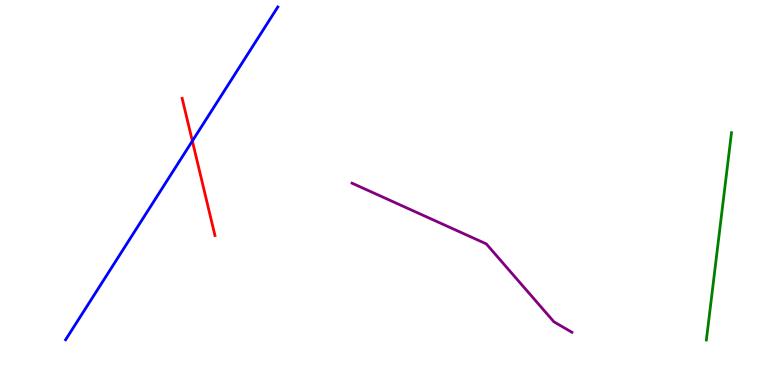[{'lines': ['blue', 'red'], 'intersections': [{'x': 2.48, 'y': 6.34}]}, {'lines': ['green', 'red'], 'intersections': []}, {'lines': ['purple', 'red'], 'intersections': []}, {'lines': ['blue', 'green'], 'intersections': []}, {'lines': ['blue', 'purple'], 'intersections': []}, {'lines': ['green', 'purple'], 'intersections': []}]